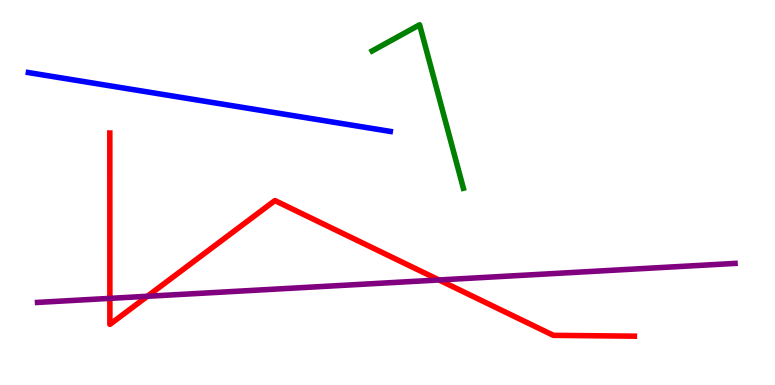[{'lines': ['blue', 'red'], 'intersections': []}, {'lines': ['green', 'red'], 'intersections': []}, {'lines': ['purple', 'red'], 'intersections': [{'x': 1.42, 'y': 2.25}, {'x': 1.9, 'y': 2.3}, {'x': 5.66, 'y': 2.73}]}, {'lines': ['blue', 'green'], 'intersections': []}, {'lines': ['blue', 'purple'], 'intersections': []}, {'lines': ['green', 'purple'], 'intersections': []}]